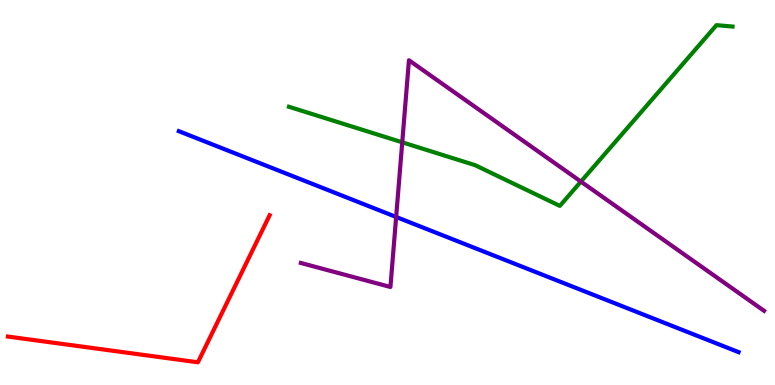[{'lines': ['blue', 'red'], 'intersections': []}, {'lines': ['green', 'red'], 'intersections': []}, {'lines': ['purple', 'red'], 'intersections': []}, {'lines': ['blue', 'green'], 'intersections': []}, {'lines': ['blue', 'purple'], 'intersections': [{'x': 5.11, 'y': 4.36}]}, {'lines': ['green', 'purple'], 'intersections': [{'x': 5.19, 'y': 6.3}, {'x': 7.5, 'y': 5.28}]}]